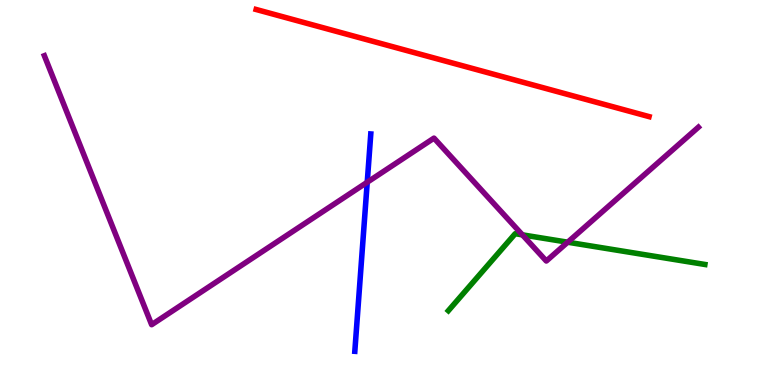[{'lines': ['blue', 'red'], 'intersections': []}, {'lines': ['green', 'red'], 'intersections': []}, {'lines': ['purple', 'red'], 'intersections': []}, {'lines': ['blue', 'green'], 'intersections': []}, {'lines': ['blue', 'purple'], 'intersections': [{'x': 4.74, 'y': 5.27}]}, {'lines': ['green', 'purple'], 'intersections': [{'x': 6.74, 'y': 3.9}, {'x': 7.33, 'y': 3.71}]}]